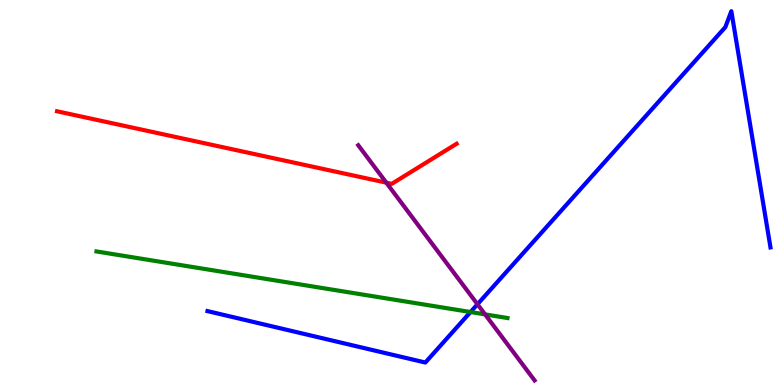[{'lines': ['blue', 'red'], 'intersections': []}, {'lines': ['green', 'red'], 'intersections': []}, {'lines': ['purple', 'red'], 'intersections': [{'x': 4.98, 'y': 5.26}]}, {'lines': ['blue', 'green'], 'intersections': [{'x': 6.07, 'y': 1.9}]}, {'lines': ['blue', 'purple'], 'intersections': [{'x': 6.16, 'y': 2.1}]}, {'lines': ['green', 'purple'], 'intersections': [{'x': 6.26, 'y': 1.83}]}]